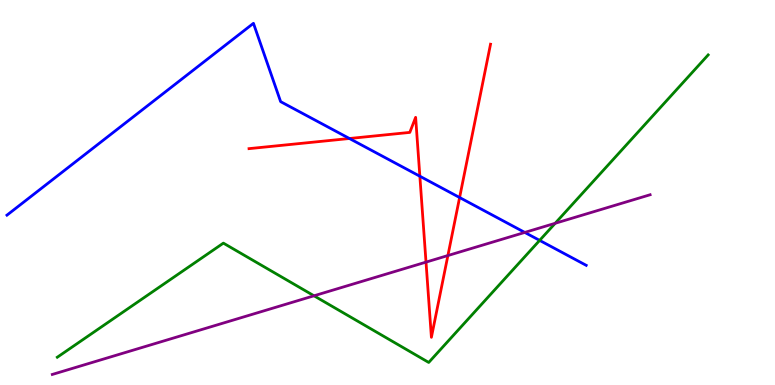[{'lines': ['blue', 'red'], 'intersections': [{'x': 4.51, 'y': 6.4}, {'x': 5.42, 'y': 5.42}, {'x': 5.93, 'y': 4.87}]}, {'lines': ['green', 'red'], 'intersections': []}, {'lines': ['purple', 'red'], 'intersections': [{'x': 5.5, 'y': 3.19}, {'x': 5.78, 'y': 3.36}]}, {'lines': ['blue', 'green'], 'intersections': [{'x': 6.96, 'y': 3.76}]}, {'lines': ['blue', 'purple'], 'intersections': [{'x': 6.77, 'y': 3.96}]}, {'lines': ['green', 'purple'], 'intersections': [{'x': 4.05, 'y': 2.32}, {'x': 7.16, 'y': 4.2}]}]